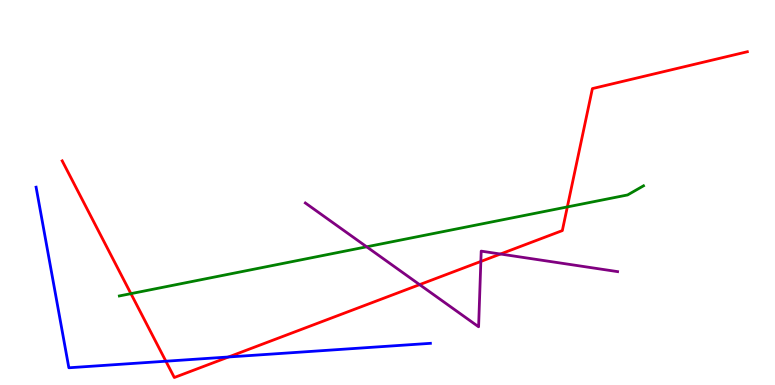[{'lines': ['blue', 'red'], 'intersections': [{'x': 2.14, 'y': 0.618}, {'x': 2.95, 'y': 0.728}]}, {'lines': ['green', 'red'], 'intersections': [{'x': 1.69, 'y': 2.37}, {'x': 7.32, 'y': 4.63}]}, {'lines': ['purple', 'red'], 'intersections': [{'x': 5.41, 'y': 2.61}, {'x': 6.2, 'y': 3.21}, {'x': 6.46, 'y': 3.4}]}, {'lines': ['blue', 'green'], 'intersections': []}, {'lines': ['blue', 'purple'], 'intersections': []}, {'lines': ['green', 'purple'], 'intersections': [{'x': 4.73, 'y': 3.59}]}]